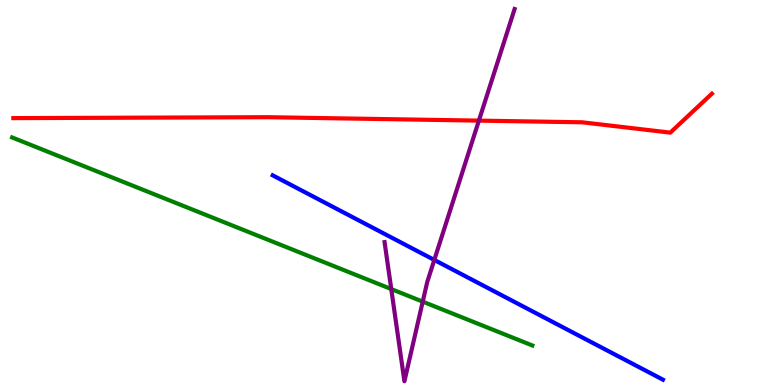[{'lines': ['blue', 'red'], 'intersections': []}, {'lines': ['green', 'red'], 'intersections': []}, {'lines': ['purple', 'red'], 'intersections': [{'x': 6.18, 'y': 6.87}]}, {'lines': ['blue', 'green'], 'intersections': []}, {'lines': ['blue', 'purple'], 'intersections': [{'x': 5.6, 'y': 3.25}]}, {'lines': ['green', 'purple'], 'intersections': [{'x': 5.05, 'y': 2.49}, {'x': 5.45, 'y': 2.17}]}]